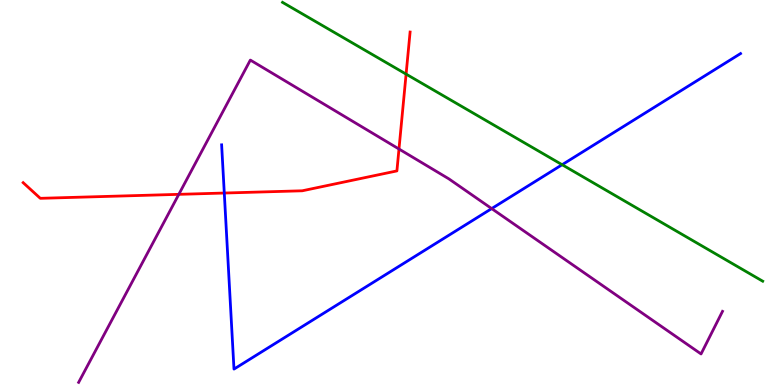[{'lines': ['blue', 'red'], 'intersections': [{'x': 2.89, 'y': 4.99}]}, {'lines': ['green', 'red'], 'intersections': [{'x': 5.24, 'y': 8.08}]}, {'lines': ['purple', 'red'], 'intersections': [{'x': 2.31, 'y': 4.95}, {'x': 5.15, 'y': 6.13}]}, {'lines': ['blue', 'green'], 'intersections': [{'x': 7.25, 'y': 5.72}]}, {'lines': ['blue', 'purple'], 'intersections': [{'x': 6.34, 'y': 4.58}]}, {'lines': ['green', 'purple'], 'intersections': []}]